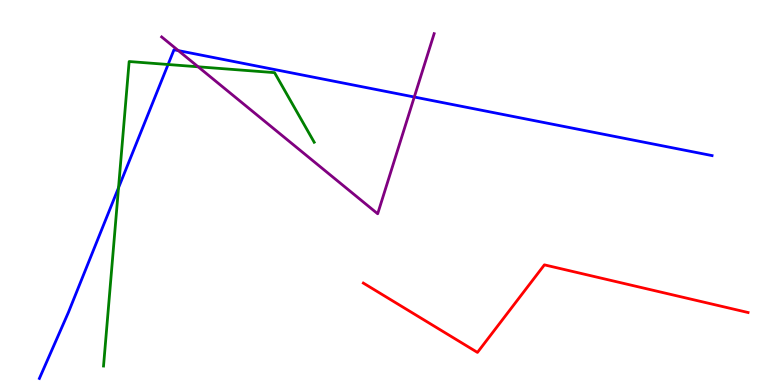[{'lines': ['blue', 'red'], 'intersections': []}, {'lines': ['green', 'red'], 'intersections': []}, {'lines': ['purple', 'red'], 'intersections': []}, {'lines': ['blue', 'green'], 'intersections': [{'x': 1.53, 'y': 5.12}, {'x': 2.17, 'y': 8.32}]}, {'lines': ['blue', 'purple'], 'intersections': [{'x': 2.3, 'y': 8.69}, {'x': 5.35, 'y': 7.48}]}, {'lines': ['green', 'purple'], 'intersections': [{'x': 2.56, 'y': 8.27}]}]